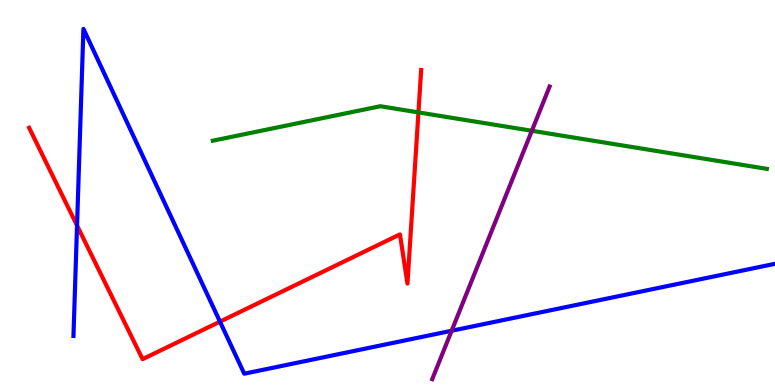[{'lines': ['blue', 'red'], 'intersections': [{'x': 0.994, 'y': 4.14}, {'x': 2.84, 'y': 1.65}]}, {'lines': ['green', 'red'], 'intersections': [{'x': 5.4, 'y': 7.08}]}, {'lines': ['purple', 'red'], 'intersections': []}, {'lines': ['blue', 'green'], 'intersections': []}, {'lines': ['blue', 'purple'], 'intersections': [{'x': 5.83, 'y': 1.41}]}, {'lines': ['green', 'purple'], 'intersections': [{'x': 6.86, 'y': 6.6}]}]